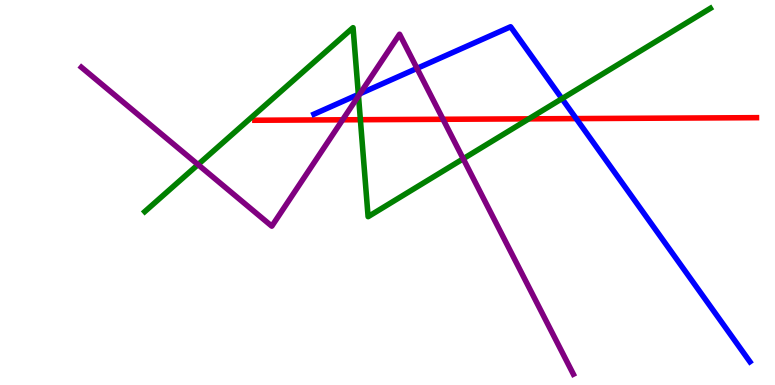[{'lines': ['blue', 'red'], 'intersections': [{'x': 7.44, 'y': 6.92}]}, {'lines': ['green', 'red'], 'intersections': [{'x': 4.65, 'y': 6.89}, {'x': 6.82, 'y': 6.91}]}, {'lines': ['purple', 'red'], 'intersections': [{'x': 4.42, 'y': 6.89}, {'x': 5.72, 'y': 6.9}]}, {'lines': ['blue', 'green'], 'intersections': [{'x': 4.62, 'y': 7.55}, {'x': 7.25, 'y': 7.44}]}, {'lines': ['blue', 'purple'], 'intersections': [{'x': 4.64, 'y': 7.57}, {'x': 5.38, 'y': 8.22}]}, {'lines': ['green', 'purple'], 'intersections': [{'x': 2.56, 'y': 5.72}, {'x': 4.63, 'y': 7.51}, {'x': 5.98, 'y': 5.88}]}]